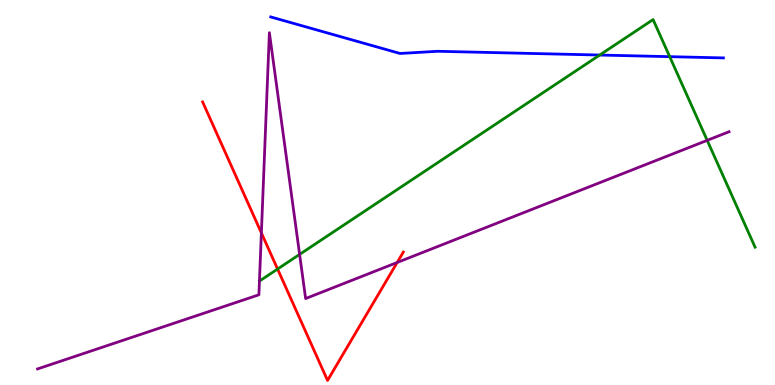[{'lines': ['blue', 'red'], 'intersections': []}, {'lines': ['green', 'red'], 'intersections': [{'x': 3.58, 'y': 3.01}]}, {'lines': ['purple', 'red'], 'intersections': [{'x': 3.37, 'y': 3.95}, {'x': 5.12, 'y': 3.18}]}, {'lines': ['blue', 'green'], 'intersections': [{'x': 7.74, 'y': 8.57}, {'x': 8.64, 'y': 8.53}]}, {'lines': ['blue', 'purple'], 'intersections': []}, {'lines': ['green', 'purple'], 'intersections': [{'x': 3.87, 'y': 3.39}, {'x': 9.13, 'y': 6.35}]}]